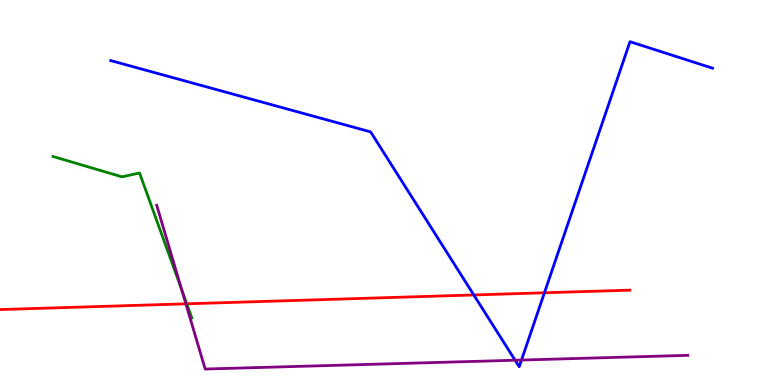[{'lines': ['blue', 'red'], 'intersections': [{'x': 6.11, 'y': 2.34}, {'x': 7.02, 'y': 2.4}]}, {'lines': ['green', 'red'], 'intersections': [{'x': 2.41, 'y': 2.11}]}, {'lines': ['purple', 'red'], 'intersections': [{'x': 2.4, 'y': 2.11}]}, {'lines': ['blue', 'green'], 'intersections': []}, {'lines': ['blue', 'purple'], 'intersections': [{'x': 6.65, 'y': 0.643}, {'x': 6.73, 'y': 0.648}]}, {'lines': ['green', 'purple'], 'intersections': [{'x': 2.35, 'y': 2.47}]}]